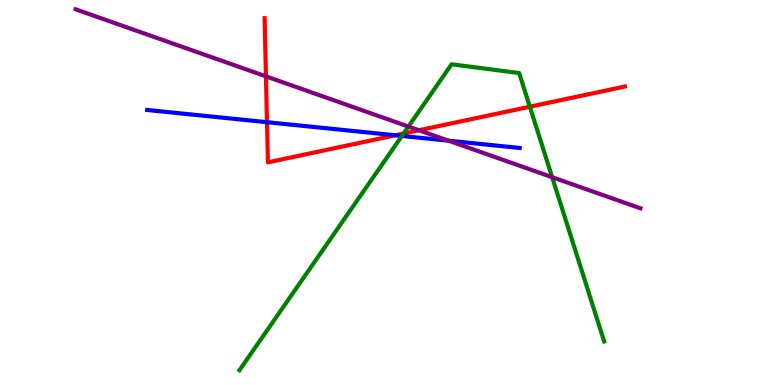[{'lines': ['blue', 'red'], 'intersections': [{'x': 3.45, 'y': 6.83}, {'x': 5.1, 'y': 6.49}]}, {'lines': ['green', 'red'], 'intersections': [{'x': 5.21, 'y': 6.53}, {'x': 6.84, 'y': 7.23}]}, {'lines': ['purple', 'red'], 'intersections': [{'x': 3.43, 'y': 8.02}, {'x': 5.41, 'y': 6.62}]}, {'lines': ['blue', 'green'], 'intersections': [{'x': 5.19, 'y': 6.47}]}, {'lines': ['blue', 'purple'], 'intersections': [{'x': 5.79, 'y': 6.35}]}, {'lines': ['green', 'purple'], 'intersections': [{'x': 5.27, 'y': 6.71}, {'x': 7.12, 'y': 5.4}]}]